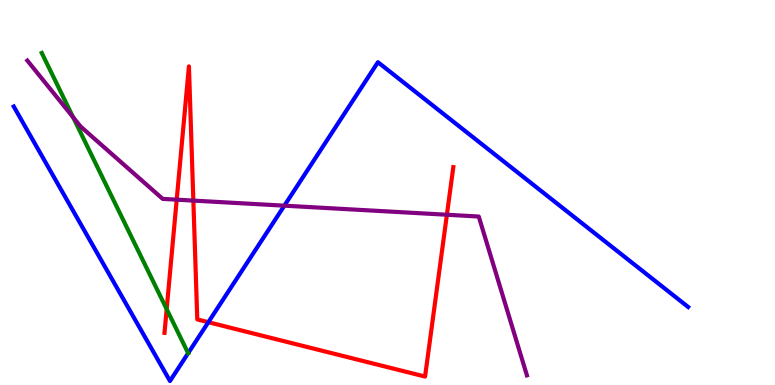[{'lines': ['blue', 'red'], 'intersections': [{'x': 2.69, 'y': 1.63}]}, {'lines': ['green', 'red'], 'intersections': [{'x': 2.15, 'y': 1.97}]}, {'lines': ['purple', 'red'], 'intersections': [{'x': 2.28, 'y': 4.81}, {'x': 2.49, 'y': 4.79}, {'x': 5.77, 'y': 4.42}]}, {'lines': ['blue', 'green'], 'intersections': [{'x': 2.43, 'y': 0.827}]}, {'lines': ['blue', 'purple'], 'intersections': [{'x': 3.67, 'y': 4.66}]}, {'lines': ['green', 'purple'], 'intersections': [{'x': 0.944, 'y': 6.95}]}]